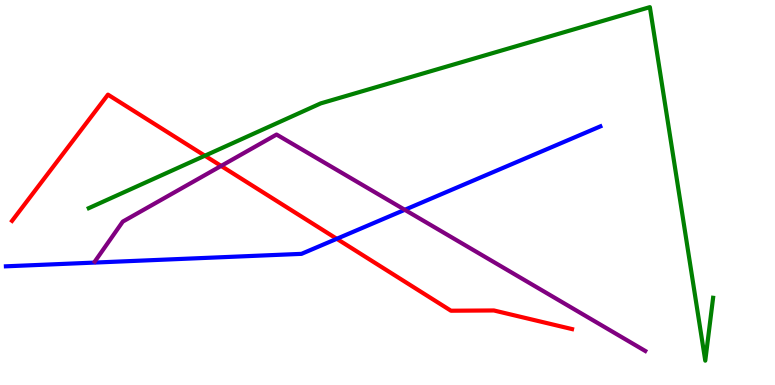[{'lines': ['blue', 'red'], 'intersections': [{'x': 4.35, 'y': 3.8}]}, {'lines': ['green', 'red'], 'intersections': [{'x': 2.64, 'y': 5.96}]}, {'lines': ['purple', 'red'], 'intersections': [{'x': 2.85, 'y': 5.69}]}, {'lines': ['blue', 'green'], 'intersections': []}, {'lines': ['blue', 'purple'], 'intersections': [{'x': 5.22, 'y': 4.55}]}, {'lines': ['green', 'purple'], 'intersections': []}]